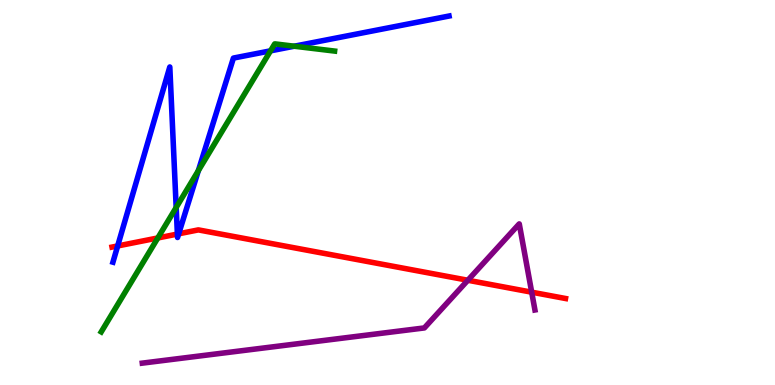[{'lines': ['blue', 'red'], 'intersections': [{'x': 1.52, 'y': 3.61}, {'x': 2.29, 'y': 3.92}, {'x': 2.31, 'y': 3.93}]}, {'lines': ['green', 'red'], 'intersections': [{'x': 2.04, 'y': 3.82}]}, {'lines': ['purple', 'red'], 'intersections': [{'x': 6.04, 'y': 2.72}, {'x': 6.86, 'y': 2.41}]}, {'lines': ['blue', 'green'], 'intersections': [{'x': 2.27, 'y': 4.61}, {'x': 2.56, 'y': 5.57}, {'x': 3.49, 'y': 8.68}, {'x': 3.8, 'y': 8.8}]}, {'lines': ['blue', 'purple'], 'intersections': []}, {'lines': ['green', 'purple'], 'intersections': []}]